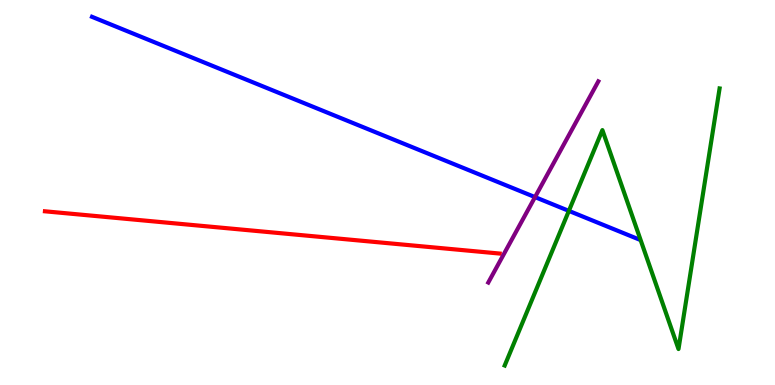[{'lines': ['blue', 'red'], 'intersections': []}, {'lines': ['green', 'red'], 'intersections': []}, {'lines': ['purple', 'red'], 'intersections': []}, {'lines': ['blue', 'green'], 'intersections': [{'x': 7.34, 'y': 4.52}]}, {'lines': ['blue', 'purple'], 'intersections': [{'x': 6.9, 'y': 4.88}]}, {'lines': ['green', 'purple'], 'intersections': []}]